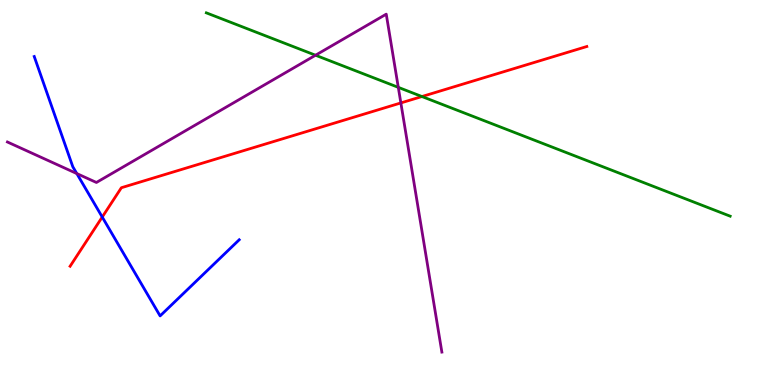[{'lines': ['blue', 'red'], 'intersections': [{'x': 1.32, 'y': 4.36}]}, {'lines': ['green', 'red'], 'intersections': [{'x': 5.44, 'y': 7.49}]}, {'lines': ['purple', 'red'], 'intersections': [{'x': 5.17, 'y': 7.33}]}, {'lines': ['blue', 'green'], 'intersections': []}, {'lines': ['blue', 'purple'], 'intersections': [{'x': 0.991, 'y': 5.49}]}, {'lines': ['green', 'purple'], 'intersections': [{'x': 4.07, 'y': 8.57}, {'x': 5.14, 'y': 7.73}]}]